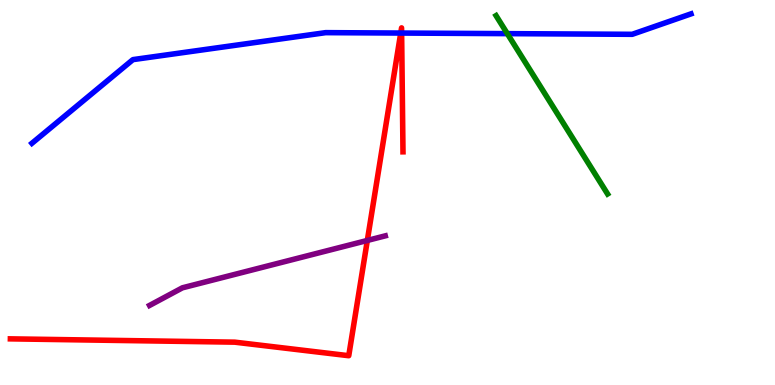[{'lines': ['blue', 'red'], 'intersections': [{'x': 5.17, 'y': 9.14}, {'x': 5.18, 'y': 9.14}]}, {'lines': ['green', 'red'], 'intersections': []}, {'lines': ['purple', 'red'], 'intersections': [{'x': 4.74, 'y': 3.75}]}, {'lines': ['blue', 'green'], 'intersections': [{'x': 6.55, 'y': 9.13}]}, {'lines': ['blue', 'purple'], 'intersections': []}, {'lines': ['green', 'purple'], 'intersections': []}]